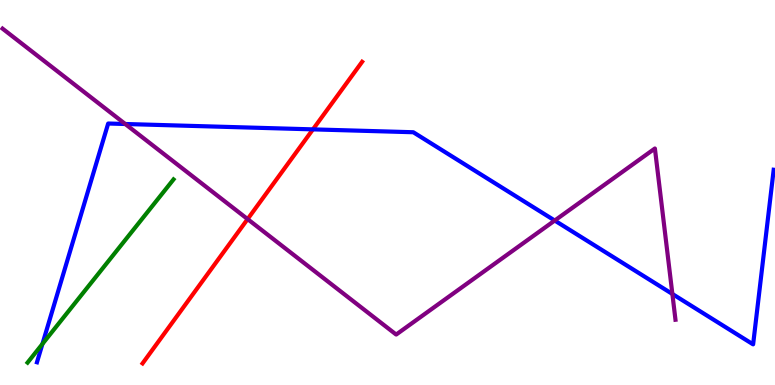[{'lines': ['blue', 'red'], 'intersections': [{'x': 4.04, 'y': 6.64}]}, {'lines': ['green', 'red'], 'intersections': []}, {'lines': ['purple', 'red'], 'intersections': [{'x': 3.19, 'y': 4.31}]}, {'lines': ['blue', 'green'], 'intersections': [{'x': 0.548, 'y': 1.07}]}, {'lines': ['blue', 'purple'], 'intersections': [{'x': 1.62, 'y': 6.78}, {'x': 7.16, 'y': 4.27}, {'x': 8.68, 'y': 2.36}]}, {'lines': ['green', 'purple'], 'intersections': []}]